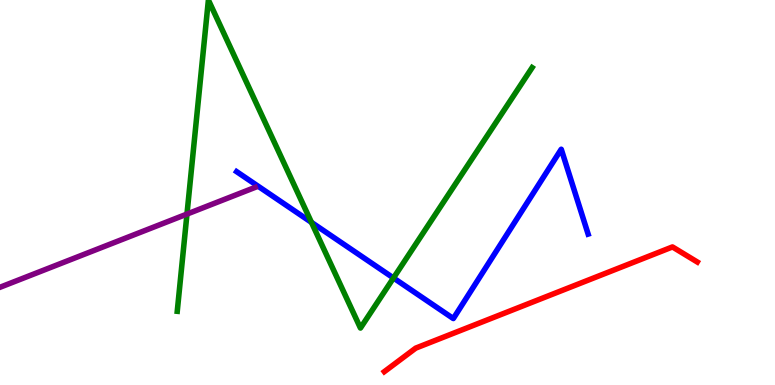[{'lines': ['blue', 'red'], 'intersections': []}, {'lines': ['green', 'red'], 'intersections': []}, {'lines': ['purple', 'red'], 'intersections': []}, {'lines': ['blue', 'green'], 'intersections': [{'x': 4.02, 'y': 4.22}, {'x': 5.08, 'y': 2.78}]}, {'lines': ['blue', 'purple'], 'intersections': []}, {'lines': ['green', 'purple'], 'intersections': [{'x': 2.41, 'y': 4.44}]}]